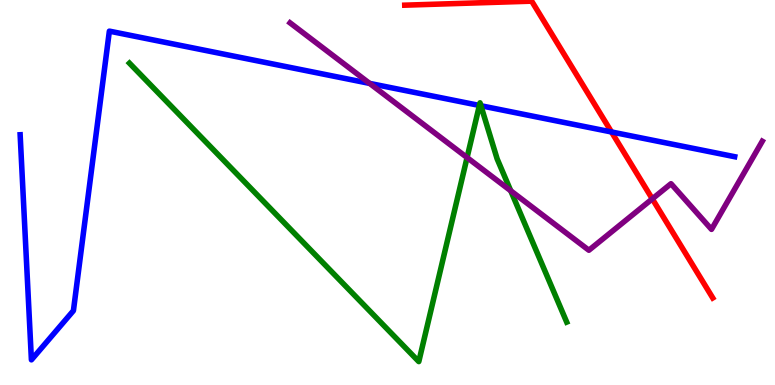[{'lines': ['blue', 'red'], 'intersections': [{'x': 7.89, 'y': 6.57}]}, {'lines': ['green', 'red'], 'intersections': []}, {'lines': ['purple', 'red'], 'intersections': [{'x': 8.42, 'y': 4.83}]}, {'lines': ['blue', 'green'], 'intersections': [{'x': 6.19, 'y': 7.26}, {'x': 6.21, 'y': 7.25}]}, {'lines': ['blue', 'purple'], 'intersections': [{'x': 4.77, 'y': 7.83}]}, {'lines': ['green', 'purple'], 'intersections': [{'x': 6.03, 'y': 5.91}, {'x': 6.59, 'y': 5.04}]}]